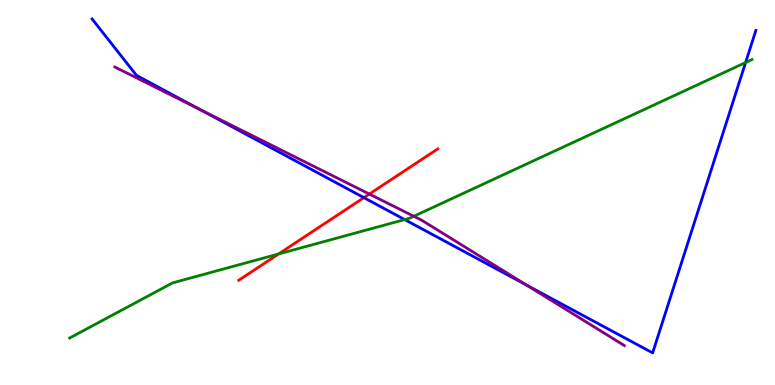[{'lines': ['blue', 'red'], 'intersections': [{'x': 4.7, 'y': 4.87}]}, {'lines': ['green', 'red'], 'intersections': [{'x': 3.59, 'y': 3.4}]}, {'lines': ['purple', 'red'], 'intersections': [{'x': 4.77, 'y': 4.96}]}, {'lines': ['blue', 'green'], 'intersections': [{'x': 5.22, 'y': 4.3}, {'x': 9.62, 'y': 8.38}]}, {'lines': ['blue', 'purple'], 'intersections': [{'x': 2.58, 'y': 7.16}, {'x': 6.8, 'y': 2.59}]}, {'lines': ['green', 'purple'], 'intersections': [{'x': 5.34, 'y': 4.38}]}]